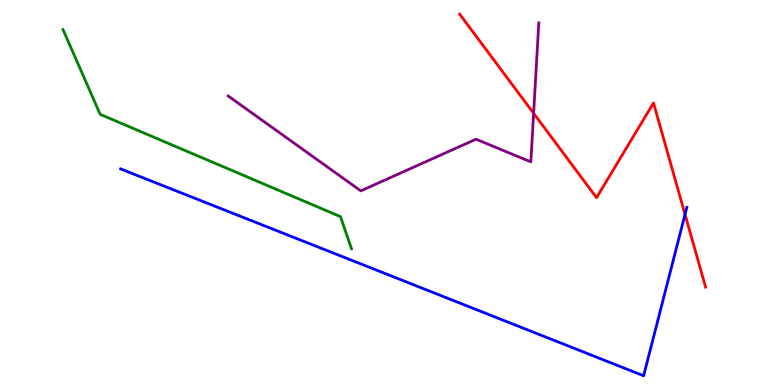[{'lines': ['blue', 'red'], 'intersections': [{'x': 8.84, 'y': 4.43}]}, {'lines': ['green', 'red'], 'intersections': []}, {'lines': ['purple', 'red'], 'intersections': [{'x': 6.89, 'y': 7.06}]}, {'lines': ['blue', 'green'], 'intersections': []}, {'lines': ['blue', 'purple'], 'intersections': []}, {'lines': ['green', 'purple'], 'intersections': []}]